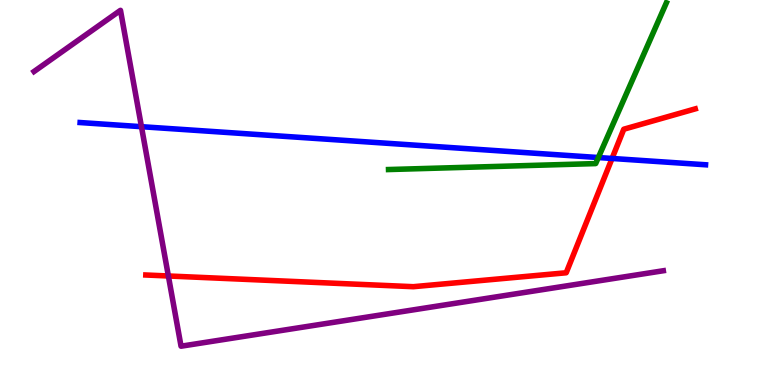[{'lines': ['blue', 'red'], 'intersections': [{'x': 7.9, 'y': 5.88}]}, {'lines': ['green', 'red'], 'intersections': []}, {'lines': ['purple', 'red'], 'intersections': [{'x': 2.17, 'y': 2.83}]}, {'lines': ['blue', 'green'], 'intersections': [{'x': 7.72, 'y': 5.91}]}, {'lines': ['blue', 'purple'], 'intersections': [{'x': 1.83, 'y': 6.71}]}, {'lines': ['green', 'purple'], 'intersections': []}]